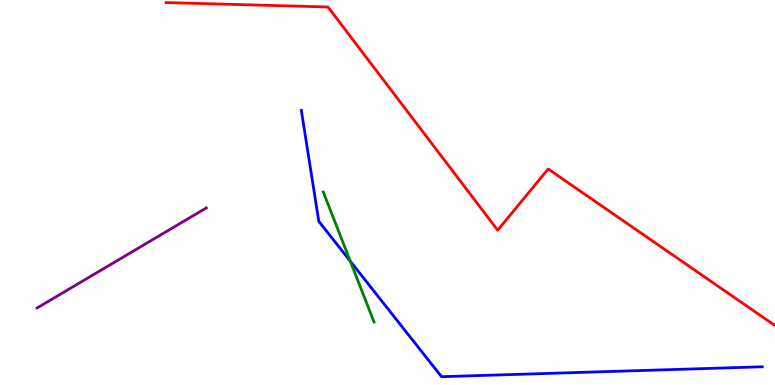[{'lines': ['blue', 'red'], 'intersections': []}, {'lines': ['green', 'red'], 'intersections': []}, {'lines': ['purple', 'red'], 'intersections': []}, {'lines': ['blue', 'green'], 'intersections': [{'x': 4.52, 'y': 3.22}]}, {'lines': ['blue', 'purple'], 'intersections': []}, {'lines': ['green', 'purple'], 'intersections': []}]